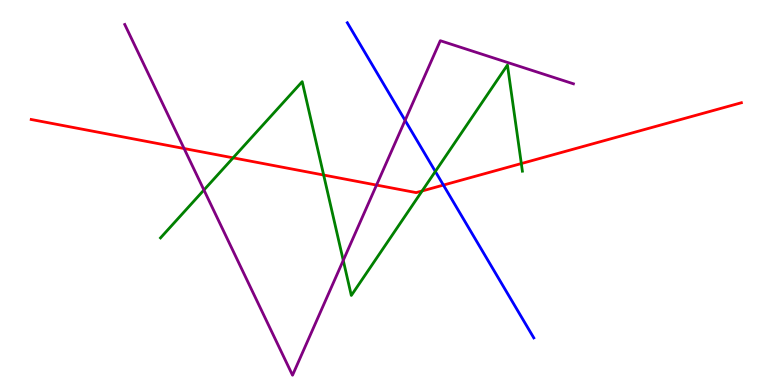[{'lines': ['blue', 'red'], 'intersections': [{'x': 5.72, 'y': 5.19}]}, {'lines': ['green', 'red'], 'intersections': [{'x': 3.01, 'y': 5.9}, {'x': 4.18, 'y': 5.45}, {'x': 5.45, 'y': 5.04}, {'x': 6.73, 'y': 5.75}]}, {'lines': ['purple', 'red'], 'intersections': [{'x': 2.38, 'y': 6.14}, {'x': 4.86, 'y': 5.19}]}, {'lines': ['blue', 'green'], 'intersections': [{'x': 5.62, 'y': 5.55}]}, {'lines': ['blue', 'purple'], 'intersections': [{'x': 5.23, 'y': 6.87}]}, {'lines': ['green', 'purple'], 'intersections': [{'x': 2.63, 'y': 5.06}, {'x': 4.43, 'y': 3.24}]}]